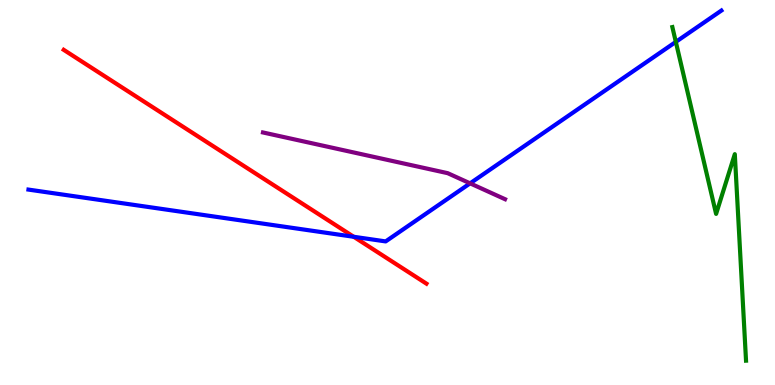[{'lines': ['blue', 'red'], 'intersections': [{'x': 4.56, 'y': 3.85}]}, {'lines': ['green', 'red'], 'intersections': []}, {'lines': ['purple', 'red'], 'intersections': []}, {'lines': ['blue', 'green'], 'intersections': [{'x': 8.72, 'y': 8.91}]}, {'lines': ['blue', 'purple'], 'intersections': [{'x': 6.07, 'y': 5.24}]}, {'lines': ['green', 'purple'], 'intersections': []}]